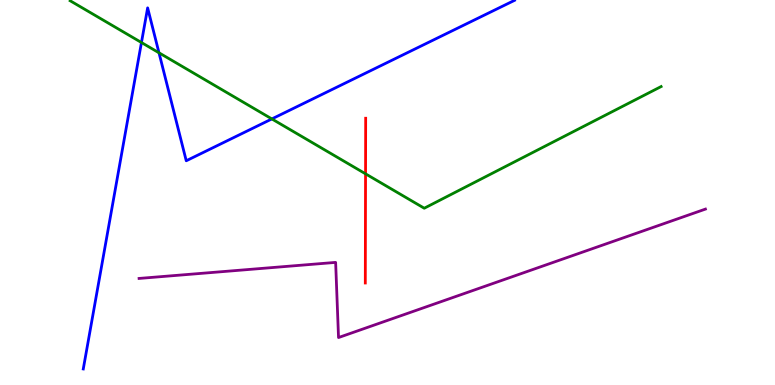[{'lines': ['blue', 'red'], 'intersections': []}, {'lines': ['green', 'red'], 'intersections': [{'x': 4.72, 'y': 5.48}]}, {'lines': ['purple', 'red'], 'intersections': []}, {'lines': ['blue', 'green'], 'intersections': [{'x': 1.83, 'y': 8.9}, {'x': 2.05, 'y': 8.63}, {'x': 3.51, 'y': 6.91}]}, {'lines': ['blue', 'purple'], 'intersections': []}, {'lines': ['green', 'purple'], 'intersections': []}]